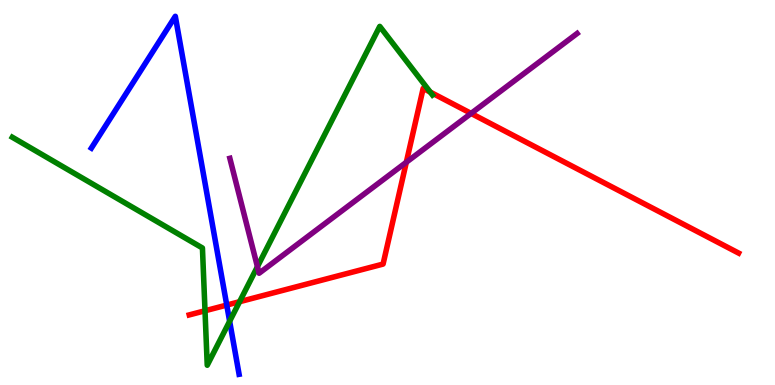[{'lines': ['blue', 'red'], 'intersections': [{'x': 2.93, 'y': 2.08}]}, {'lines': ['green', 'red'], 'intersections': [{'x': 2.65, 'y': 1.93}, {'x': 3.09, 'y': 2.16}, {'x': 5.55, 'y': 7.61}]}, {'lines': ['purple', 'red'], 'intersections': [{'x': 5.24, 'y': 5.79}, {'x': 6.08, 'y': 7.05}]}, {'lines': ['blue', 'green'], 'intersections': [{'x': 2.96, 'y': 1.66}]}, {'lines': ['blue', 'purple'], 'intersections': []}, {'lines': ['green', 'purple'], 'intersections': [{'x': 3.32, 'y': 3.07}]}]